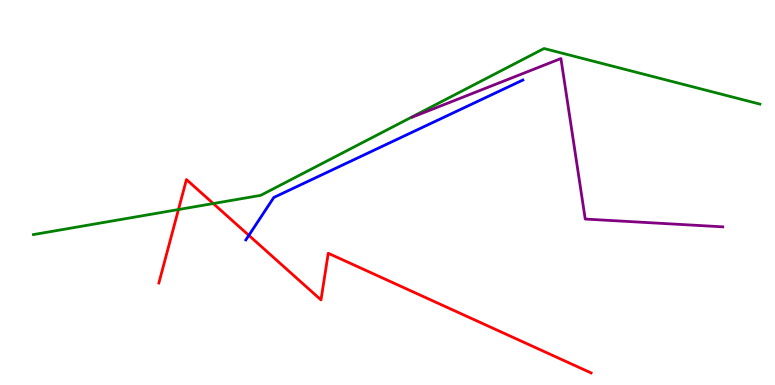[{'lines': ['blue', 'red'], 'intersections': [{'x': 3.21, 'y': 3.89}]}, {'lines': ['green', 'red'], 'intersections': [{'x': 2.3, 'y': 4.56}, {'x': 2.75, 'y': 4.71}]}, {'lines': ['purple', 'red'], 'intersections': []}, {'lines': ['blue', 'green'], 'intersections': []}, {'lines': ['blue', 'purple'], 'intersections': []}, {'lines': ['green', 'purple'], 'intersections': []}]